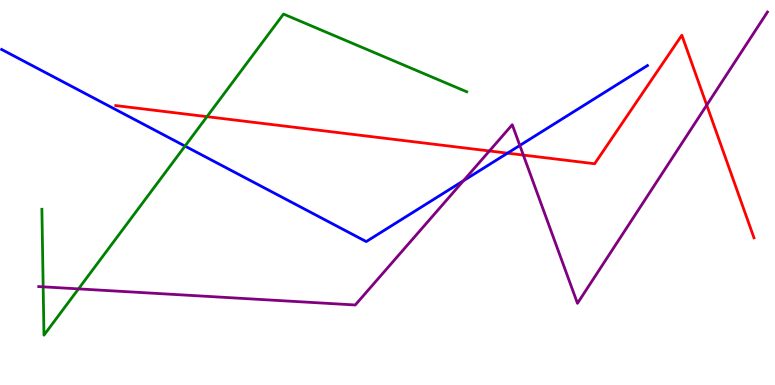[{'lines': ['blue', 'red'], 'intersections': [{'x': 6.55, 'y': 6.02}]}, {'lines': ['green', 'red'], 'intersections': [{'x': 2.67, 'y': 6.97}]}, {'lines': ['purple', 'red'], 'intersections': [{'x': 6.31, 'y': 6.08}, {'x': 6.75, 'y': 5.97}, {'x': 9.12, 'y': 7.27}]}, {'lines': ['blue', 'green'], 'intersections': [{'x': 2.39, 'y': 6.21}]}, {'lines': ['blue', 'purple'], 'intersections': [{'x': 5.98, 'y': 5.31}, {'x': 6.71, 'y': 6.22}]}, {'lines': ['green', 'purple'], 'intersections': [{'x': 0.557, 'y': 2.55}, {'x': 1.01, 'y': 2.5}]}]